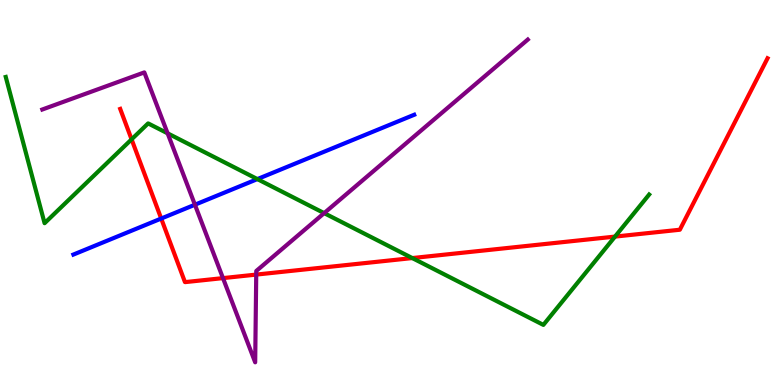[{'lines': ['blue', 'red'], 'intersections': [{'x': 2.08, 'y': 4.32}]}, {'lines': ['green', 'red'], 'intersections': [{'x': 1.7, 'y': 6.38}, {'x': 5.32, 'y': 3.3}, {'x': 7.94, 'y': 3.85}]}, {'lines': ['purple', 'red'], 'intersections': [{'x': 2.88, 'y': 2.78}, {'x': 3.31, 'y': 2.87}]}, {'lines': ['blue', 'green'], 'intersections': [{'x': 3.32, 'y': 5.35}]}, {'lines': ['blue', 'purple'], 'intersections': [{'x': 2.52, 'y': 4.68}]}, {'lines': ['green', 'purple'], 'intersections': [{'x': 2.16, 'y': 6.54}, {'x': 4.18, 'y': 4.46}]}]